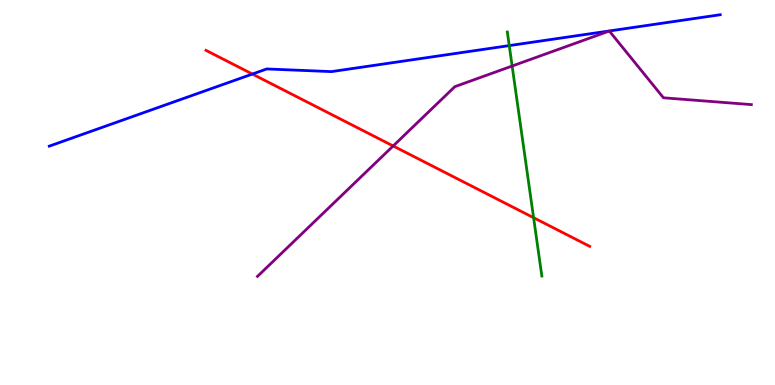[{'lines': ['blue', 'red'], 'intersections': [{'x': 3.26, 'y': 8.08}]}, {'lines': ['green', 'red'], 'intersections': [{'x': 6.89, 'y': 4.35}]}, {'lines': ['purple', 'red'], 'intersections': [{'x': 5.07, 'y': 6.21}]}, {'lines': ['blue', 'green'], 'intersections': [{'x': 6.57, 'y': 8.82}]}, {'lines': ['blue', 'purple'], 'intersections': []}, {'lines': ['green', 'purple'], 'intersections': [{'x': 6.61, 'y': 8.29}]}]